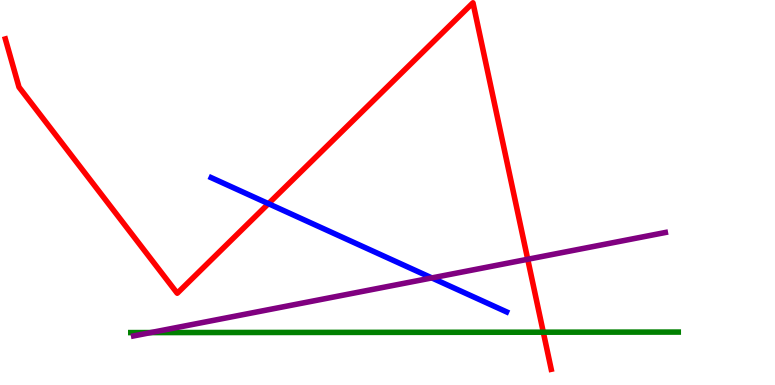[{'lines': ['blue', 'red'], 'intersections': [{'x': 3.46, 'y': 4.71}]}, {'lines': ['green', 'red'], 'intersections': [{'x': 7.01, 'y': 1.37}]}, {'lines': ['purple', 'red'], 'intersections': [{'x': 6.81, 'y': 3.27}]}, {'lines': ['blue', 'green'], 'intersections': []}, {'lines': ['blue', 'purple'], 'intersections': [{'x': 5.57, 'y': 2.78}]}, {'lines': ['green', 'purple'], 'intersections': [{'x': 1.95, 'y': 1.36}]}]